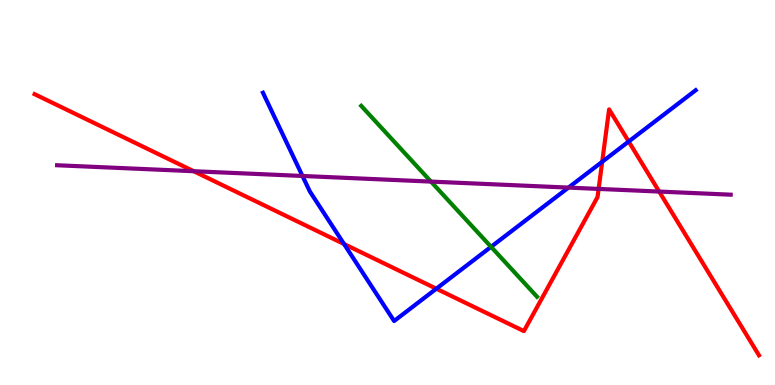[{'lines': ['blue', 'red'], 'intersections': [{'x': 4.44, 'y': 3.66}, {'x': 5.63, 'y': 2.5}, {'x': 7.77, 'y': 5.8}, {'x': 8.11, 'y': 6.32}]}, {'lines': ['green', 'red'], 'intersections': []}, {'lines': ['purple', 'red'], 'intersections': [{'x': 2.5, 'y': 5.55}, {'x': 7.72, 'y': 5.09}, {'x': 8.51, 'y': 5.02}]}, {'lines': ['blue', 'green'], 'intersections': [{'x': 6.34, 'y': 3.59}]}, {'lines': ['blue', 'purple'], 'intersections': [{'x': 3.9, 'y': 5.43}, {'x': 7.33, 'y': 5.13}]}, {'lines': ['green', 'purple'], 'intersections': [{'x': 5.56, 'y': 5.28}]}]